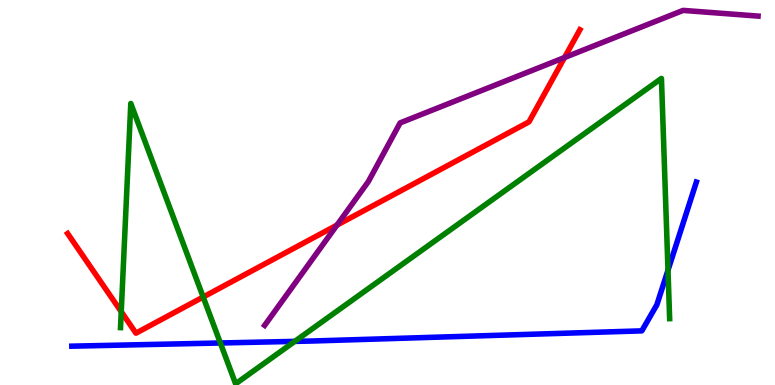[{'lines': ['blue', 'red'], 'intersections': []}, {'lines': ['green', 'red'], 'intersections': [{'x': 1.56, 'y': 1.9}, {'x': 2.62, 'y': 2.28}]}, {'lines': ['purple', 'red'], 'intersections': [{'x': 4.35, 'y': 4.15}, {'x': 7.28, 'y': 8.51}]}, {'lines': ['blue', 'green'], 'intersections': [{'x': 2.84, 'y': 1.09}, {'x': 3.8, 'y': 1.13}, {'x': 8.62, 'y': 2.98}]}, {'lines': ['blue', 'purple'], 'intersections': []}, {'lines': ['green', 'purple'], 'intersections': []}]